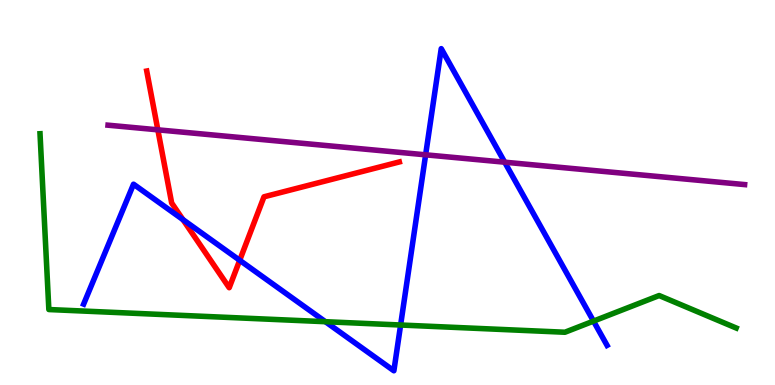[{'lines': ['blue', 'red'], 'intersections': [{'x': 2.36, 'y': 4.3}, {'x': 3.09, 'y': 3.24}]}, {'lines': ['green', 'red'], 'intersections': []}, {'lines': ['purple', 'red'], 'intersections': [{'x': 2.04, 'y': 6.63}]}, {'lines': ['blue', 'green'], 'intersections': [{'x': 4.2, 'y': 1.64}, {'x': 5.17, 'y': 1.56}, {'x': 7.66, 'y': 1.66}]}, {'lines': ['blue', 'purple'], 'intersections': [{'x': 5.49, 'y': 5.98}, {'x': 6.51, 'y': 5.79}]}, {'lines': ['green', 'purple'], 'intersections': []}]